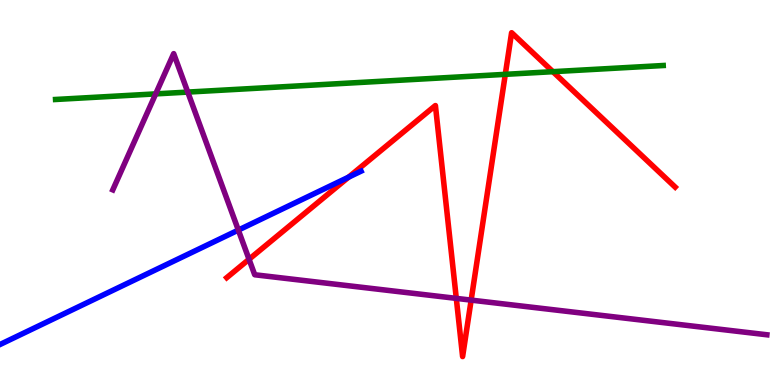[{'lines': ['blue', 'red'], 'intersections': [{'x': 4.5, 'y': 5.4}]}, {'lines': ['green', 'red'], 'intersections': [{'x': 6.52, 'y': 8.07}, {'x': 7.13, 'y': 8.14}]}, {'lines': ['purple', 'red'], 'intersections': [{'x': 3.21, 'y': 3.27}, {'x': 5.89, 'y': 2.25}, {'x': 6.08, 'y': 2.2}]}, {'lines': ['blue', 'green'], 'intersections': []}, {'lines': ['blue', 'purple'], 'intersections': [{'x': 3.08, 'y': 4.02}]}, {'lines': ['green', 'purple'], 'intersections': [{'x': 2.01, 'y': 7.56}, {'x': 2.42, 'y': 7.61}]}]